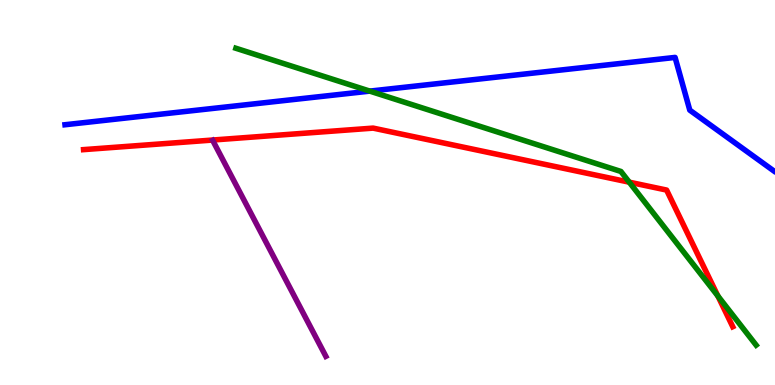[{'lines': ['blue', 'red'], 'intersections': []}, {'lines': ['green', 'red'], 'intersections': [{'x': 8.12, 'y': 5.27}, {'x': 9.26, 'y': 2.31}]}, {'lines': ['purple', 'red'], 'intersections': []}, {'lines': ['blue', 'green'], 'intersections': [{'x': 4.77, 'y': 7.63}]}, {'lines': ['blue', 'purple'], 'intersections': []}, {'lines': ['green', 'purple'], 'intersections': []}]